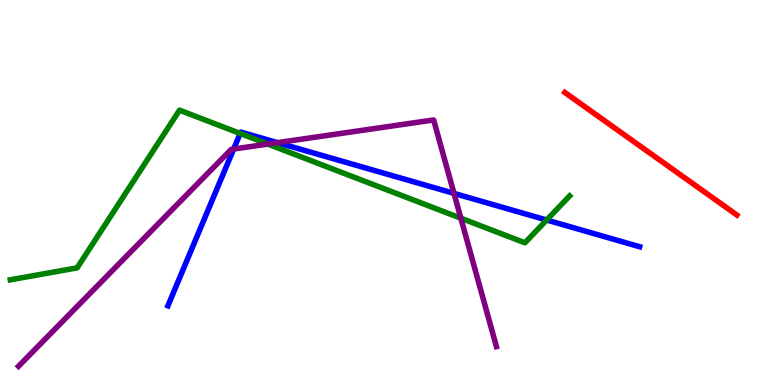[{'lines': ['blue', 'red'], 'intersections': []}, {'lines': ['green', 'red'], 'intersections': []}, {'lines': ['purple', 'red'], 'intersections': []}, {'lines': ['blue', 'green'], 'intersections': [{'x': 3.1, 'y': 6.53}, {'x': 7.05, 'y': 4.29}]}, {'lines': ['blue', 'purple'], 'intersections': [{'x': 3.01, 'y': 6.13}, {'x': 3.58, 'y': 6.29}, {'x': 5.86, 'y': 4.98}]}, {'lines': ['green', 'purple'], 'intersections': [{'x': 3.46, 'y': 6.26}, {'x': 5.95, 'y': 4.33}]}]